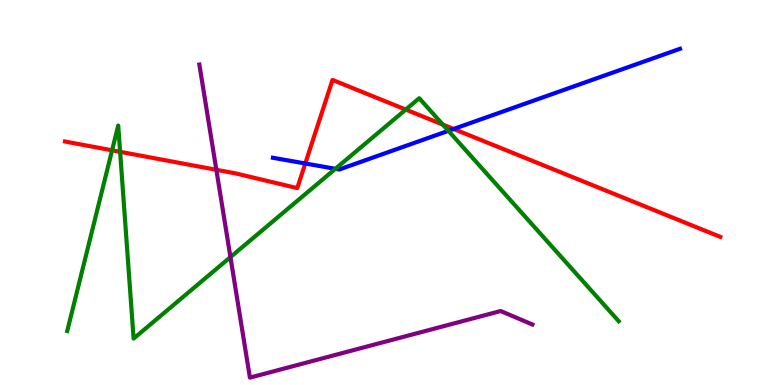[{'lines': ['blue', 'red'], 'intersections': [{'x': 3.94, 'y': 5.75}, {'x': 5.85, 'y': 6.65}]}, {'lines': ['green', 'red'], 'intersections': [{'x': 1.45, 'y': 6.1}, {'x': 1.55, 'y': 6.06}, {'x': 5.24, 'y': 7.15}, {'x': 5.71, 'y': 6.76}]}, {'lines': ['purple', 'red'], 'intersections': [{'x': 2.79, 'y': 5.59}]}, {'lines': ['blue', 'green'], 'intersections': [{'x': 4.33, 'y': 5.62}, {'x': 5.79, 'y': 6.6}]}, {'lines': ['blue', 'purple'], 'intersections': []}, {'lines': ['green', 'purple'], 'intersections': [{'x': 2.97, 'y': 3.32}]}]